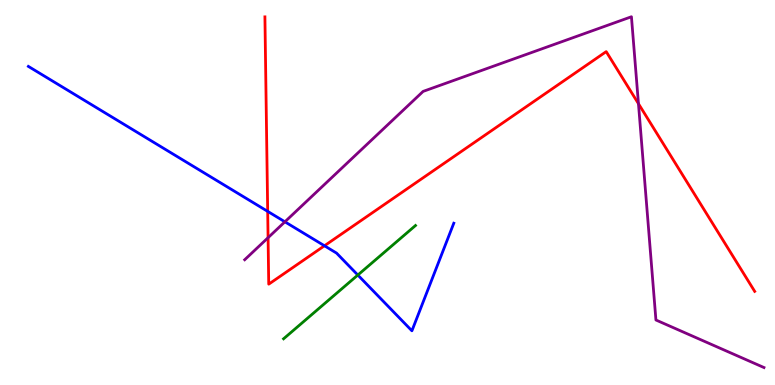[{'lines': ['blue', 'red'], 'intersections': [{'x': 3.45, 'y': 4.51}, {'x': 4.19, 'y': 3.62}]}, {'lines': ['green', 'red'], 'intersections': []}, {'lines': ['purple', 'red'], 'intersections': [{'x': 3.46, 'y': 3.83}, {'x': 8.24, 'y': 7.31}]}, {'lines': ['blue', 'green'], 'intersections': [{'x': 4.62, 'y': 2.86}]}, {'lines': ['blue', 'purple'], 'intersections': [{'x': 3.68, 'y': 4.24}]}, {'lines': ['green', 'purple'], 'intersections': []}]